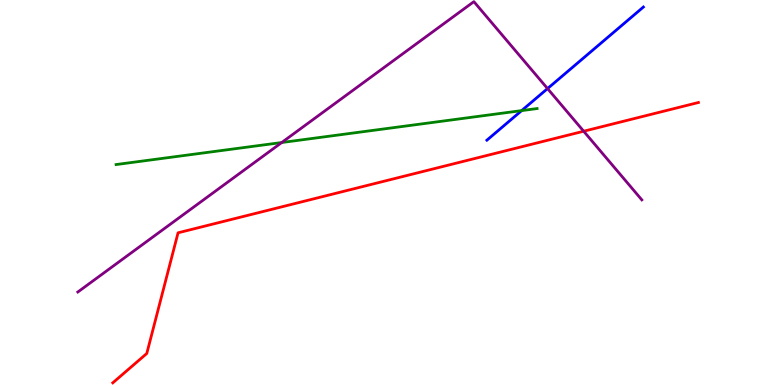[{'lines': ['blue', 'red'], 'intersections': []}, {'lines': ['green', 'red'], 'intersections': []}, {'lines': ['purple', 'red'], 'intersections': [{'x': 7.53, 'y': 6.59}]}, {'lines': ['blue', 'green'], 'intersections': [{'x': 6.73, 'y': 7.13}]}, {'lines': ['blue', 'purple'], 'intersections': [{'x': 7.07, 'y': 7.7}]}, {'lines': ['green', 'purple'], 'intersections': [{'x': 3.64, 'y': 6.3}]}]